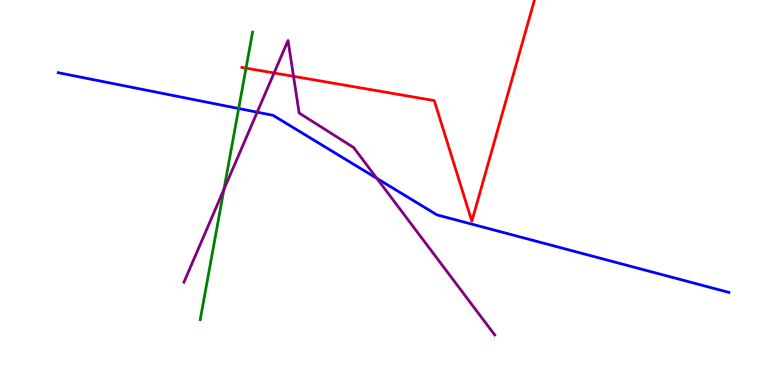[{'lines': ['blue', 'red'], 'intersections': []}, {'lines': ['green', 'red'], 'intersections': [{'x': 3.17, 'y': 8.23}]}, {'lines': ['purple', 'red'], 'intersections': [{'x': 3.54, 'y': 8.1}, {'x': 3.79, 'y': 8.02}]}, {'lines': ['blue', 'green'], 'intersections': [{'x': 3.08, 'y': 7.18}]}, {'lines': ['blue', 'purple'], 'intersections': [{'x': 3.32, 'y': 7.09}, {'x': 4.86, 'y': 5.37}]}, {'lines': ['green', 'purple'], 'intersections': [{'x': 2.89, 'y': 5.08}]}]